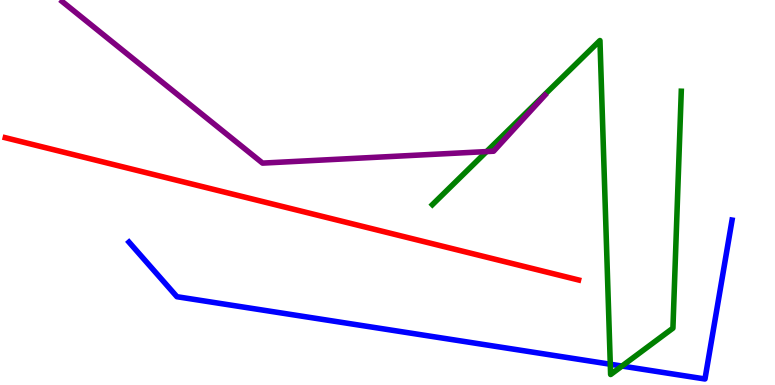[{'lines': ['blue', 'red'], 'intersections': []}, {'lines': ['green', 'red'], 'intersections': []}, {'lines': ['purple', 'red'], 'intersections': []}, {'lines': ['blue', 'green'], 'intersections': [{'x': 7.87, 'y': 0.539}, {'x': 8.03, 'y': 0.492}]}, {'lines': ['blue', 'purple'], 'intersections': []}, {'lines': ['green', 'purple'], 'intersections': [{'x': 6.28, 'y': 6.06}]}]